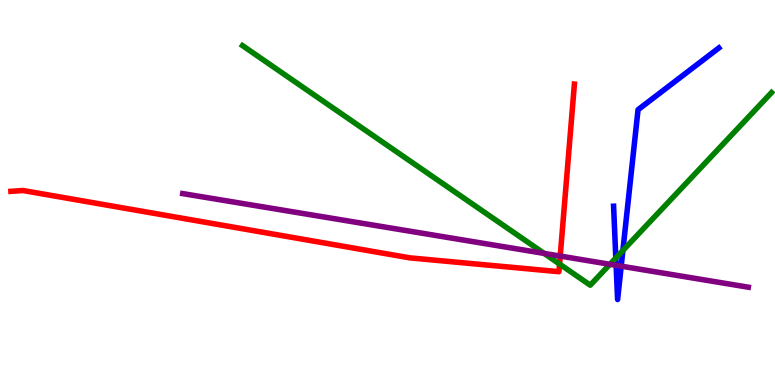[{'lines': ['blue', 'red'], 'intersections': []}, {'lines': ['green', 'red'], 'intersections': [{'x': 7.22, 'y': 3.14}]}, {'lines': ['purple', 'red'], 'intersections': [{'x': 7.23, 'y': 3.35}]}, {'lines': ['blue', 'green'], 'intersections': [{'x': 7.95, 'y': 3.3}, {'x': 8.04, 'y': 3.49}]}, {'lines': ['blue', 'purple'], 'intersections': [{'x': 7.95, 'y': 3.11}, {'x': 8.02, 'y': 3.09}]}, {'lines': ['green', 'purple'], 'intersections': [{'x': 7.02, 'y': 3.42}, {'x': 7.87, 'y': 3.14}]}]